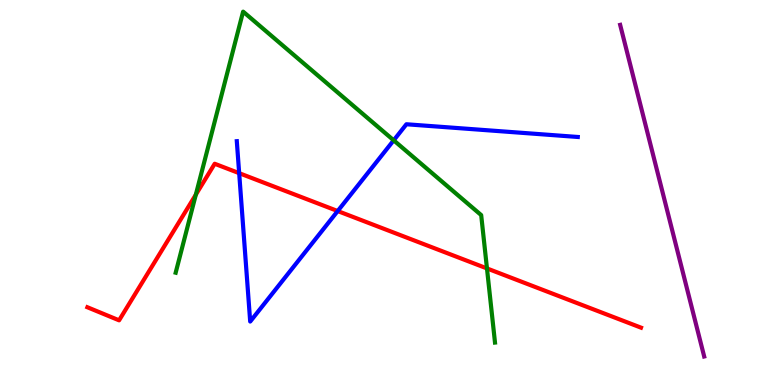[{'lines': ['blue', 'red'], 'intersections': [{'x': 3.09, 'y': 5.5}, {'x': 4.36, 'y': 4.52}]}, {'lines': ['green', 'red'], 'intersections': [{'x': 2.53, 'y': 4.94}, {'x': 6.28, 'y': 3.03}]}, {'lines': ['purple', 'red'], 'intersections': []}, {'lines': ['blue', 'green'], 'intersections': [{'x': 5.08, 'y': 6.36}]}, {'lines': ['blue', 'purple'], 'intersections': []}, {'lines': ['green', 'purple'], 'intersections': []}]